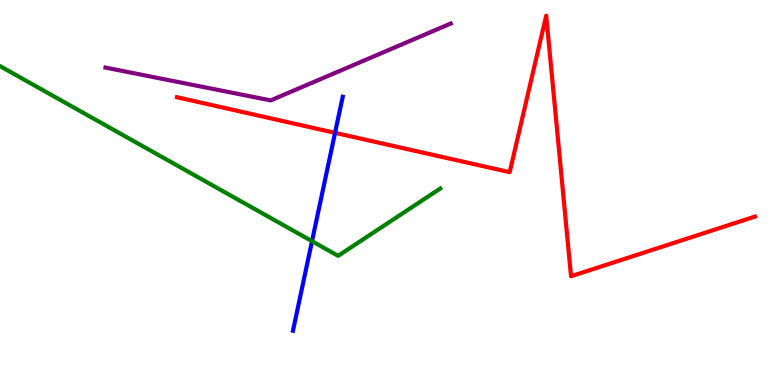[{'lines': ['blue', 'red'], 'intersections': [{'x': 4.32, 'y': 6.55}]}, {'lines': ['green', 'red'], 'intersections': []}, {'lines': ['purple', 'red'], 'intersections': []}, {'lines': ['blue', 'green'], 'intersections': [{'x': 4.03, 'y': 3.74}]}, {'lines': ['blue', 'purple'], 'intersections': []}, {'lines': ['green', 'purple'], 'intersections': []}]